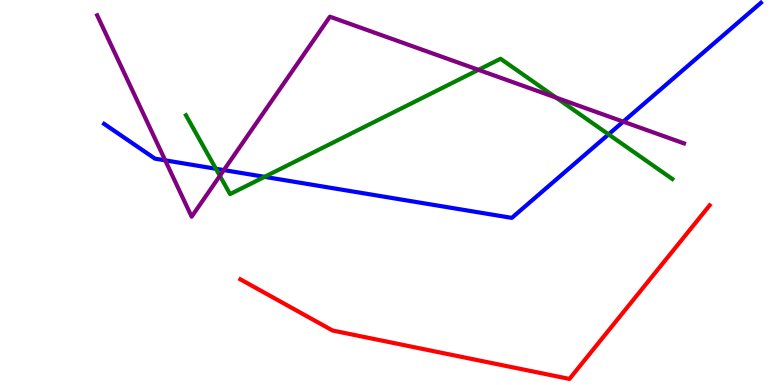[{'lines': ['blue', 'red'], 'intersections': []}, {'lines': ['green', 'red'], 'intersections': []}, {'lines': ['purple', 'red'], 'intersections': []}, {'lines': ['blue', 'green'], 'intersections': [{'x': 2.79, 'y': 5.62}, {'x': 3.41, 'y': 5.41}, {'x': 7.85, 'y': 6.51}]}, {'lines': ['blue', 'purple'], 'intersections': [{'x': 2.13, 'y': 5.84}, {'x': 2.89, 'y': 5.58}, {'x': 8.04, 'y': 6.84}]}, {'lines': ['green', 'purple'], 'intersections': [{'x': 2.84, 'y': 5.43}, {'x': 6.17, 'y': 8.19}, {'x': 7.17, 'y': 7.46}]}]